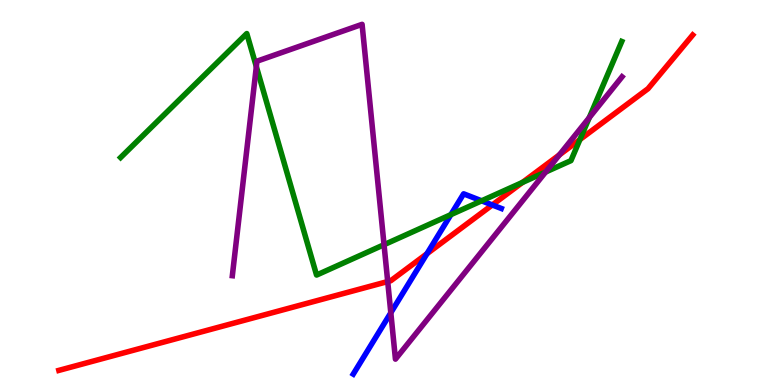[{'lines': ['blue', 'red'], 'intersections': [{'x': 5.51, 'y': 3.41}, {'x': 6.35, 'y': 4.68}]}, {'lines': ['green', 'red'], 'intersections': [{'x': 6.74, 'y': 5.26}, {'x': 7.48, 'y': 6.38}]}, {'lines': ['purple', 'red'], 'intersections': [{'x': 5.0, 'y': 2.69}, {'x': 7.22, 'y': 5.98}]}, {'lines': ['blue', 'green'], 'intersections': [{'x': 5.82, 'y': 4.42}, {'x': 6.21, 'y': 4.78}]}, {'lines': ['blue', 'purple'], 'intersections': [{'x': 5.04, 'y': 1.88}]}, {'lines': ['green', 'purple'], 'intersections': [{'x': 3.31, 'y': 8.27}, {'x': 4.96, 'y': 3.64}, {'x': 7.04, 'y': 5.53}, {'x': 7.6, 'y': 6.95}]}]